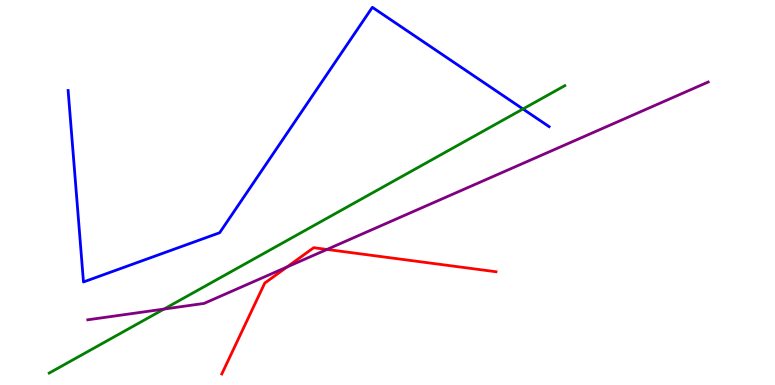[{'lines': ['blue', 'red'], 'intersections': []}, {'lines': ['green', 'red'], 'intersections': []}, {'lines': ['purple', 'red'], 'intersections': [{'x': 3.7, 'y': 3.07}, {'x': 4.22, 'y': 3.52}]}, {'lines': ['blue', 'green'], 'intersections': [{'x': 6.75, 'y': 7.17}]}, {'lines': ['blue', 'purple'], 'intersections': []}, {'lines': ['green', 'purple'], 'intersections': [{'x': 2.12, 'y': 1.97}]}]